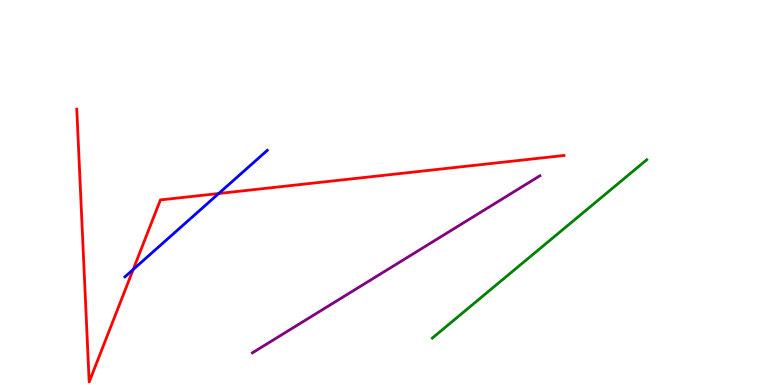[{'lines': ['blue', 'red'], 'intersections': [{'x': 1.72, 'y': 3.0}, {'x': 2.82, 'y': 4.97}]}, {'lines': ['green', 'red'], 'intersections': []}, {'lines': ['purple', 'red'], 'intersections': []}, {'lines': ['blue', 'green'], 'intersections': []}, {'lines': ['blue', 'purple'], 'intersections': []}, {'lines': ['green', 'purple'], 'intersections': []}]